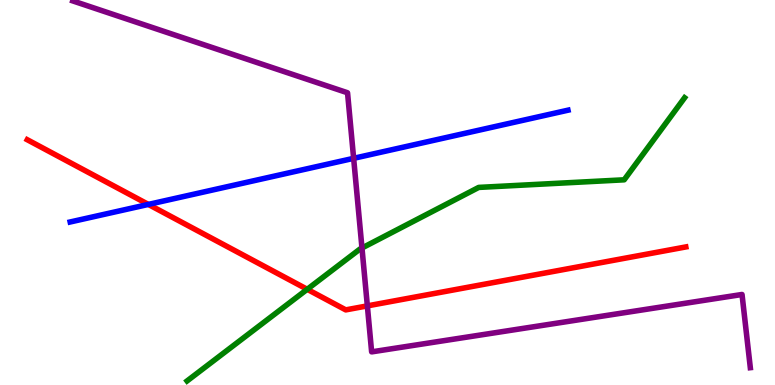[{'lines': ['blue', 'red'], 'intersections': [{'x': 1.91, 'y': 4.69}]}, {'lines': ['green', 'red'], 'intersections': [{'x': 3.96, 'y': 2.49}]}, {'lines': ['purple', 'red'], 'intersections': [{'x': 4.74, 'y': 2.05}]}, {'lines': ['blue', 'green'], 'intersections': []}, {'lines': ['blue', 'purple'], 'intersections': [{'x': 4.56, 'y': 5.89}]}, {'lines': ['green', 'purple'], 'intersections': [{'x': 4.67, 'y': 3.56}]}]